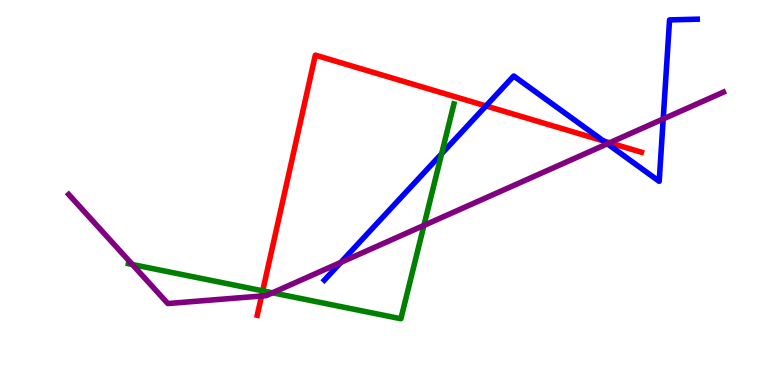[{'lines': ['blue', 'red'], 'intersections': [{'x': 6.27, 'y': 7.25}, {'x': 7.78, 'y': 6.34}]}, {'lines': ['green', 'red'], 'intersections': [{'x': 3.39, 'y': 2.45}]}, {'lines': ['purple', 'red'], 'intersections': [{'x': 3.37, 'y': 2.31}, {'x': 7.87, 'y': 6.29}]}, {'lines': ['blue', 'green'], 'intersections': [{'x': 5.7, 'y': 6.01}]}, {'lines': ['blue', 'purple'], 'intersections': [{'x': 4.4, 'y': 3.18}, {'x': 7.84, 'y': 6.27}, {'x': 8.56, 'y': 6.91}]}, {'lines': ['green', 'purple'], 'intersections': [{'x': 1.71, 'y': 3.13}, {'x': 3.52, 'y': 2.39}, {'x': 5.47, 'y': 4.15}]}]